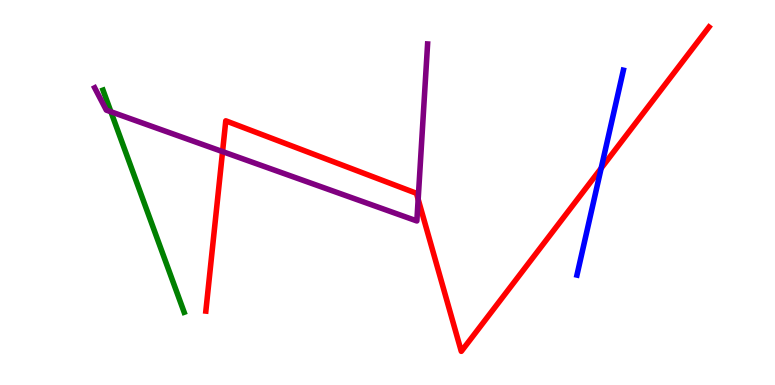[{'lines': ['blue', 'red'], 'intersections': [{'x': 7.76, 'y': 5.63}]}, {'lines': ['green', 'red'], 'intersections': []}, {'lines': ['purple', 'red'], 'intersections': [{'x': 2.87, 'y': 6.06}, {'x': 5.4, 'y': 4.82}]}, {'lines': ['blue', 'green'], 'intersections': []}, {'lines': ['blue', 'purple'], 'intersections': []}, {'lines': ['green', 'purple'], 'intersections': [{'x': 1.43, 'y': 7.1}]}]